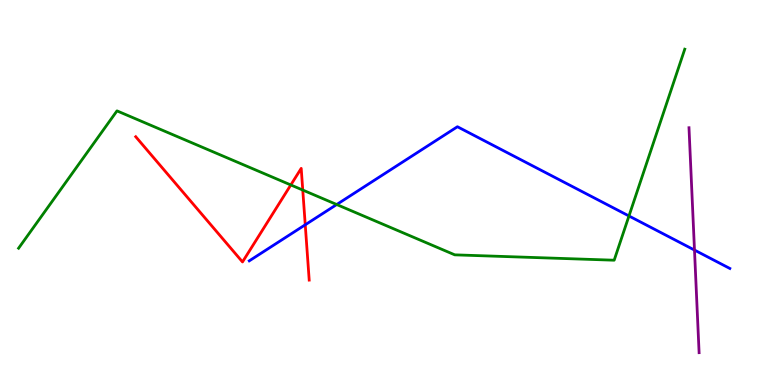[{'lines': ['blue', 'red'], 'intersections': [{'x': 3.94, 'y': 4.16}]}, {'lines': ['green', 'red'], 'intersections': [{'x': 3.75, 'y': 5.2}, {'x': 3.91, 'y': 5.06}]}, {'lines': ['purple', 'red'], 'intersections': []}, {'lines': ['blue', 'green'], 'intersections': [{'x': 4.34, 'y': 4.69}, {'x': 8.12, 'y': 4.39}]}, {'lines': ['blue', 'purple'], 'intersections': [{'x': 8.96, 'y': 3.5}]}, {'lines': ['green', 'purple'], 'intersections': []}]